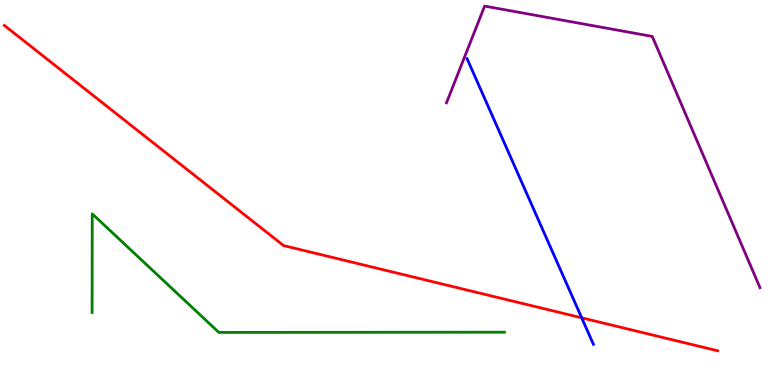[{'lines': ['blue', 'red'], 'intersections': [{'x': 7.51, 'y': 1.74}]}, {'lines': ['green', 'red'], 'intersections': []}, {'lines': ['purple', 'red'], 'intersections': []}, {'lines': ['blue', 'green'], 'intersections': []}, {'lines': ['blue', 'purple'], 'intersections': []}, {'lines': ['green', 'purple'], 'intersections': []}]